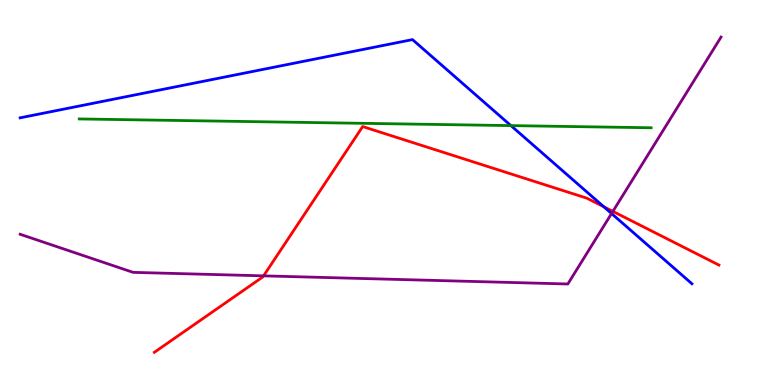[{'lines': ['blue', 'red'], 'intersections': [{'x': 7.79, 'y': 4.63}]}, {'lines': ['green', 'red'], 'intersections': []}, {'lines': ['purple', 'red'], 'intersections': [{'x': 3.4, 'y': 2.84}, {'x': 7.91, 'y': 4.51}]}, {'lines': ['blue', 'green'], 'intersections': [{'x': 6.59, 'y': 6.74}]}, {'lines': ['blue', 'purple'], 'intersections': [{'x': 7.89, 'y': 4.45}]}, {'lines': ['green', 'purple'], 'intersections': []}]